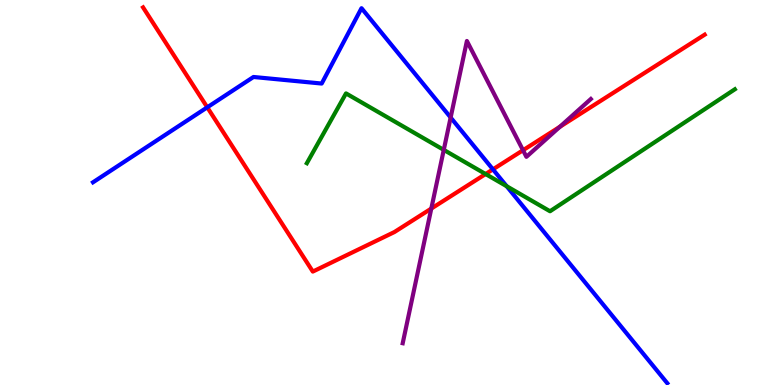[{'lines': ['blue', 'red'], 'intersections': [{'x': 2.67, 'y': 7.21}, {'x': 6.36, 'y': 5.6}]}, {'lines': ['green', 'red'], 'intersections': [{'x': 6.27, 'y': 5.48}]}, {'lines': ['purple', 'red'], 'intersections': [{'x': 5.57, 'y': 4.58}, {'x': 6.75, 'y': 6.1}, {'x': 7.22, 'y': 6.71}]}, {'lines': ['blue', 'green'], 'intersections': [{'x': 6.54, 'y': 5.16}]}, {'lines': ['blue', 'purple'], 'intersections': [{'x': 5.81, 'y': 6.95}]}, {'lines': ['green', 'purple'], 'intersections': [{'x': 5.73, 'y': 6.11}]}]